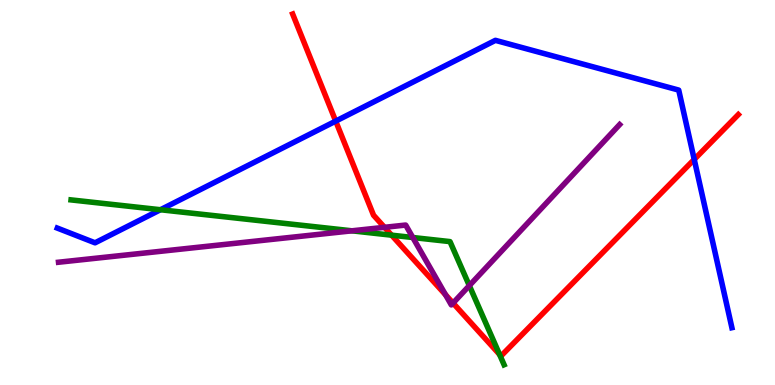[{'lines': ['blue', 'red'], 'intersections': [{'x': 4.33, 'y': 6.85}, {'x': 8.96, 'y': 5.86}]}, {'lines': ['green', 'red'], 'intersections': [{'x': 5.05, 'y': 3.89}, {'x': 6.45, 'y': 0.793}]}, {'lines': ['purple', 'red'], 'intersections': [{'x': 4.96, 'y': 4.1}, {'x': 5.75, 'y': 2.34}, {'x': 5.85, 'y': 2.13}]}, {'lines': ['blue', 'green'], 'intersections': [{'x': 2.07, 'y': 4.55}]}, {'lines': ['blue', 'purple'], 'intersections': []}, {'lines': ['green', 'purple'], 'intersections': [{'x': 4.54, 'y': 4.0}, {'x': 5.33, 'y': 3.83}, {'x': 6.06, 'y': 2.58}]}]